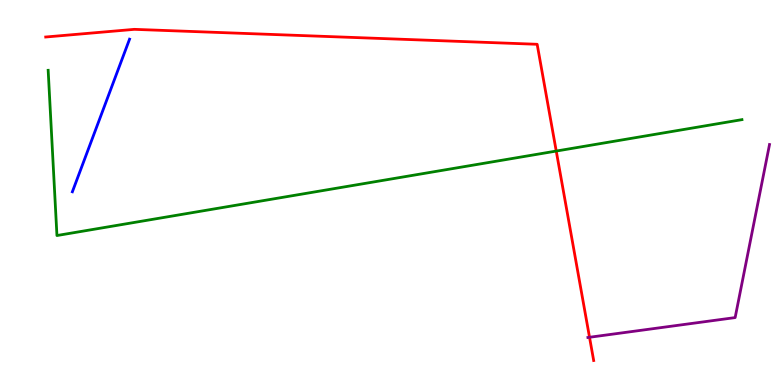[{'lines': ['blue', 'red'], 'intersections': []}, {'lines': ['green', 'red'], 'intersections': [{'x': 7.18, 'y': 6.08}]}, {'lines': ['purple', 'red'], 'intersections': [{'x': 7.61, 'y': 1.24}]}, {'lines': ['blue', 'green'], 'intersections': []}, {'lines': ['blue', 'purple'], 'intersections': []}, {'lines': ['green', 'purple'], 'intersections': []}]